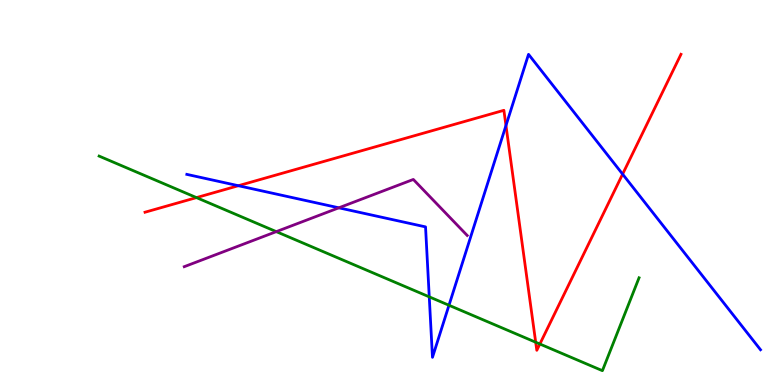[{'lines': ['blue', 'red'], 'intersections': [{'x': 3.08, 'y': 5.18}, {'x': 6.53, 'y': 6.74}, {'x': 8.03, 'y': 5.48}]}, {'lines': ['green', 'red'], 'intersections': [{'x': 2.54, 'y': 4.87}, {'x': 6.91, 'y': 1.11}, {'x': 6.97, 'y': 1.06}]}, {'lines': ['purple', 'red'], 'intersections': []}, {'lines': ['blue', 'green'], 'intersections': [{'x': 5.54, 'y': 2.29}, {'x': 5.79, 'y': 2.07}]}, {'lines': ['blue', 'purple'], 'intersections': [{'x': 4.37, 'y': 4.6}]}, {'lines': ['green', 'purple'], 'intersections': [{'x': 3.57, 'y': 3.98}]}]